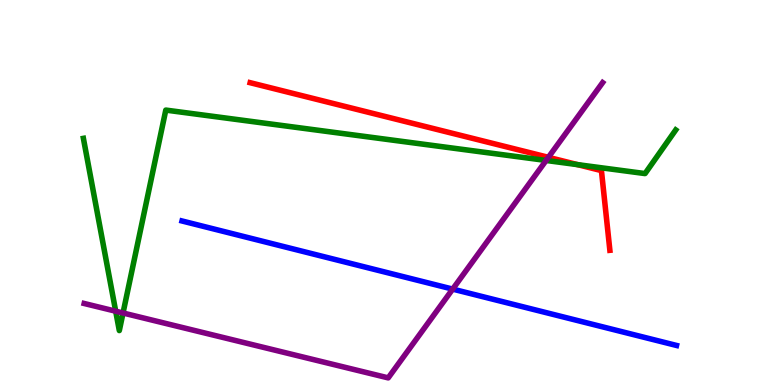[{'lines': ['blue', 'red'], 'intersections': []}, {'lines': ['green', 'red'], 'intersections': [{'x': 7.45, 'y': 5.72}]}, {'lines': ['purple', 'red'], 'intersections': [{'x': 7.08, 'y': 5.91}]}, {'lines': ['blue', 'green'], 'intersections': []}, {'lines': ['blue', 'purple'], 'intersections': [{'x': 5.84, 'y': 2.49}]}, {'lines': ['green', 'purple'], 'intersections': [{'x': 1.49, 'y': 1.92}, {'x': 1.59, 'y': 1.87}, {'x': 7.05, 'y': 5.83}]}]